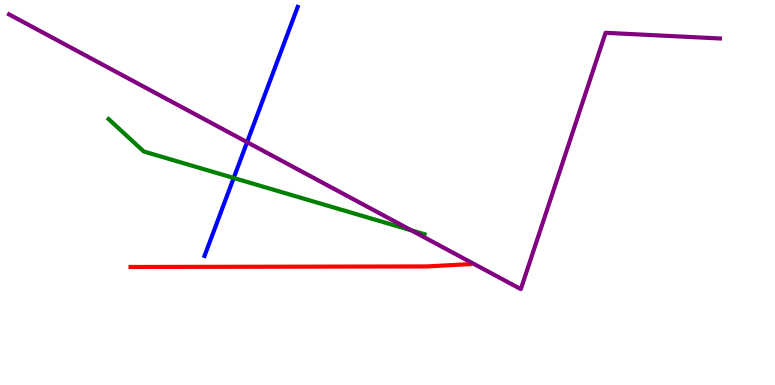[{'lines': ['blue', 'red'], 'intersections': []}, {'lines': ['green', 'red'], 'intersections': []}, {'lines': ['purple', 'red'], 'intersections': []}, {'lines': ['blue', 'green'], 'intersections': [{'x': 3.02, 'y': 5.38}]}, {'lines': ['blue', 'purple'], 'intersections': [{'x': 3.19, 'y': 6.31}]}, {'lines': ['green', 'purple'], 'intersections': [{'x': 5.31, 'y': 4.02}]}]